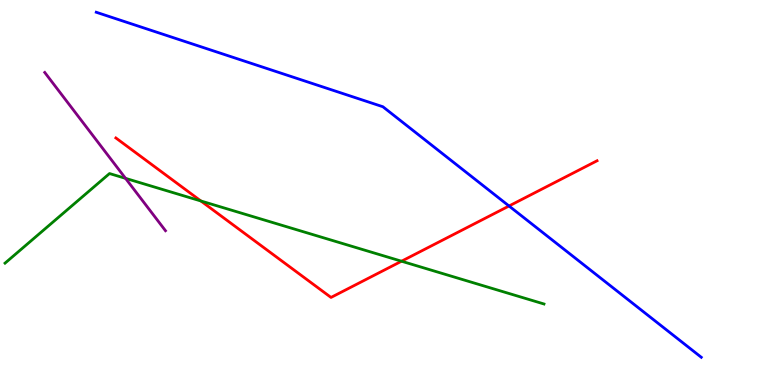[{'lines': ['blue', 'red'], 'intersections': [{'x': 6.57, 'y': 4.65}]}, {'lines': ['green', 'red'], 'intersections': [{'x': 2.59, 'y': 4.78}, {'x': 5.18, 'y': 3.22}]}, {'lines': ['purple', 'red'], 'intersections': []}, {'lines': ['blue', 'green'], 'intersections': []}, {'lines': ['blue', 'purple'], 'intersections': []}, {'lines': ['green', 'purple'], 'intersections': [{'x': 1.62, 'y': 5.37}]}]